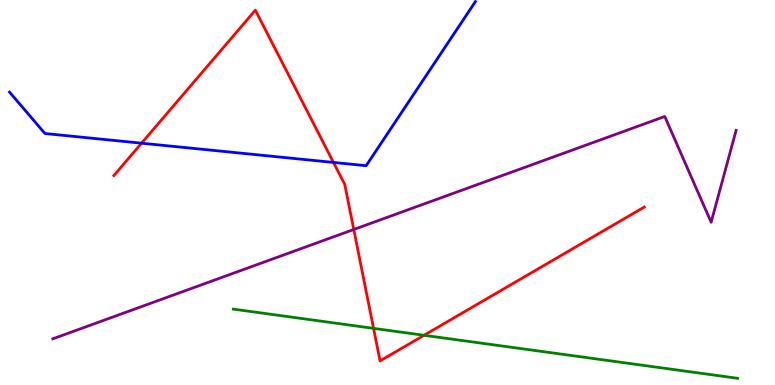[{'lines': ['blue', 'red'], 'intersections': [{'x': 1.83, 'y': 6.28}, {'x': 4.3, 'y': 5.78}]}, {'lines': ['green', 'red'], 'intersections': [{'x': 4.82, 'y': 1.47}, {'x': 5.47, 'y': 1.29}]}, {'lines': ['purple', 'red'], 'intersections': [{'x': 4.56, 'y': 4.04}]}, {'lines': ['blue', 'green'], 'intersections': []}, {'lines': ['blue', 'purple'], 'intersections': []}, {'lines': ['green', 'purple'], 'intersections': []}]